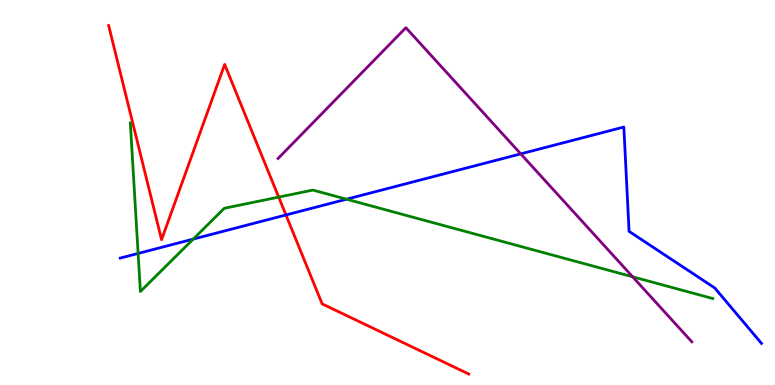[{'lines': ['blue', 'red'], 'intersections': [{'x': 3.69, 'y': 4.42}]}, {'lines': ['green', 'red'], 'intersections': [{'x': 3.6, 'y': 4.88}]}, {'lines': ['purple', 'red'], 'intersections': []}, {'lines': ['blue', 'green'], 'intersections': [{'x': 1.78, 'y': 3.42}, {'x': 2.49, 'y': 3.79}, {'x': 4.47, 'y': 4.83}]}, {'lines': ['blue', 'purple'], 'intersections': [{'x': 6.72, 'y': 6.0}]}, {'lines': ['green', 'purple'], 'intersections': [{'x': 8.16, 'y': 2.81}]}]